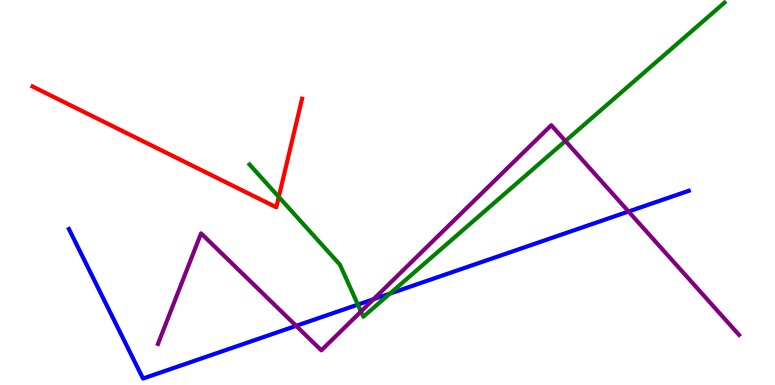[{'lines': ['blue', 'red'], 'intersections': []}, {'lines': ['green', 'red'], 'intersections': [{'x': 3.6, 'y': 4.89}]}, {'lines': ['purple', 'red'], 'intersections': []}, {'lines': ['blue', 'green'], 'intersections': [{'x': 4.62, 'y': 2.09}, {'x': 5.03, 'y': 2.37}]}, {'lines': ['blue', 'purple'], 'intersections': [{'x': 3.82, 'y': 1.54}, {'x': 4.82, 'y': 2.23}, {'x': 8.11, 'y': 4.51}]}, {'lines': ['green', 'purple'], 'intersections': [{'x': 4.66, 'y': 1.91}, {'x': 7.3, 'y': 6.34}]}]